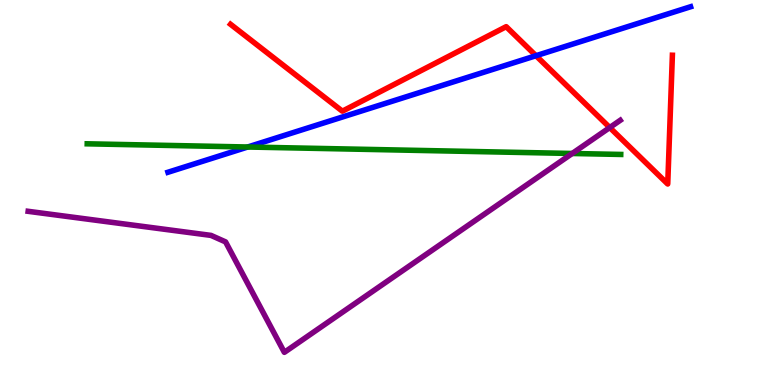[{'lines': ['blue', 'red'], 'intersections': [{'x': 6.92, 'y': 8.55}]}, {'lines': ['green', 'red'], 'intersections': []}, {'lines': ['purple', 'red'], 'intersections': [{'x': 7.87, 'y': 6.69}]}, {'lines': ['blue', 'green'], 'intersections': [{'x': 3.2, 'y': 6.18}]}, {'lines': ['blue', 'purple'], 'intersections': []}, {'lines': ['green', 'purple'], 'intersections': [{'x': 7.38, 'y': 6.01}]}]